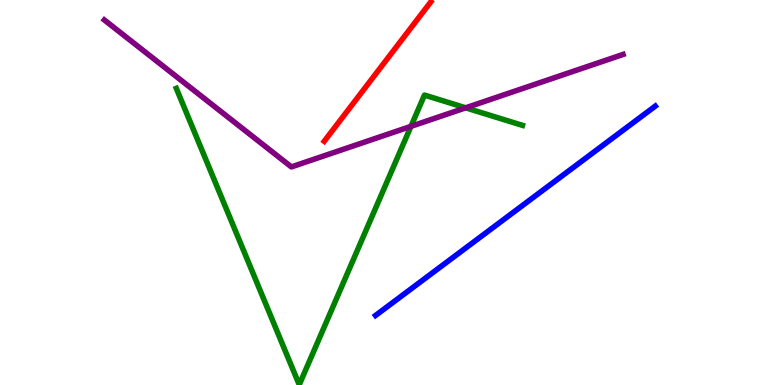[{'lines': ['blue', 'red'], 'intersections': []}, {'lines': ['green', 'red'], 'intersections': []}, {'lines': ['purple', 'red'], 'intersections': []}, {'lines': ['blue', 'green'], 'intersections': []}, {'lines': ['blue', 'purple'], 'intersections': []}, {'lines': ['green', 'purple'], 'intersections': [{'x': 5.3, 'y': 6.72}, {'x': 6.01, 'y': 7.2}]}]